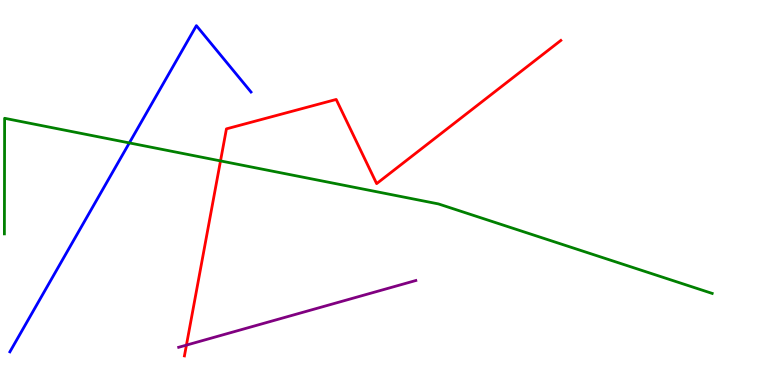[{'lines': ['blue', 'red'], 'intersections': []}, {'lines': ['green', 'red'], 'intersections': [{'x': 2.85, 'y': 5.82}]}, {'lines': ['purple', 'red'], 'intersections': [{'x': 2.41, 'y': 1.04}]}, {'lines': ['blue', 'green'], 'intersections': [{'x': 1.67, 'y': 6.29}]}, {'lines': ['blue', 'purple'], 'intersections': []}, {'lines': ['green', 'purple'], 'intersections': []}]